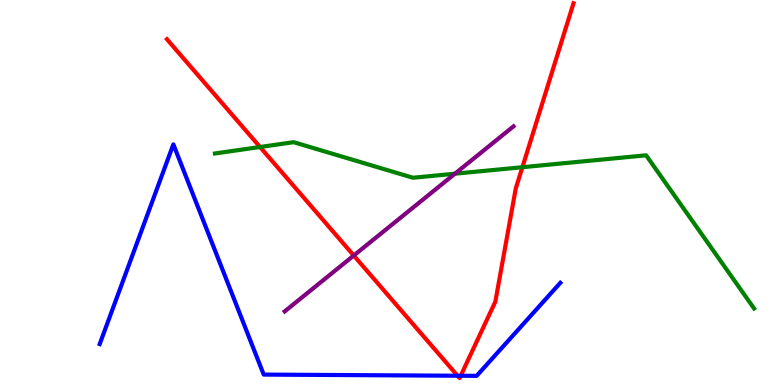[{'lines': ['blue', 'red'], 'intersections': [{'x': 5.9, 'y': 0.241}, {'x': 5.94, 'y': 0.24}]}, {'lines': ['green', 'red'], 'intersections': [{'x': 3.36, 'y': 6.18}, {'x': 6.74, 'y': 5.66}]}, {'lines': ['purple', 'red'], 'intersections': [{'x': 4.56, 'y': 3.36}]}, {'lines': ['blue', 'green'], 'intersections': []}, {'lines': ['blue', 'purple'], 'intersections': []}, {'lines': ['green', 'purple'], 'intersections': [{'x': 5.87, 'y': 5.49}]}]